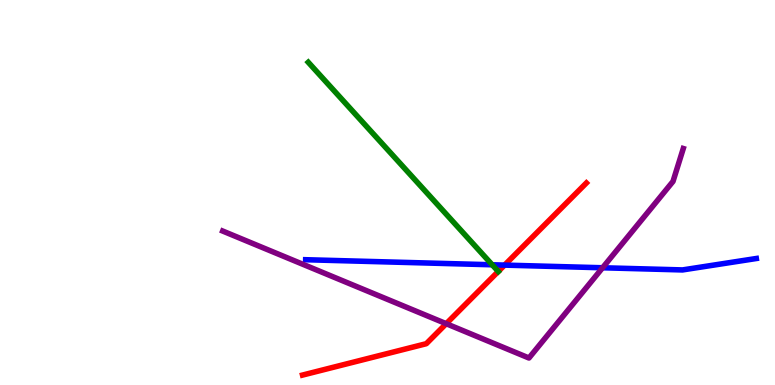[{'lines': ['blue', 'red'], 'intersections': [{'x': 6.51, 'y': 3.11}]}, {'lines': ['green', 'red'], 'intersections': [{'x': 6.43, 'y': 2.95}]}, {'lines': ['purple', 'red'], 'intersections': [{'x': 5.76, 'y': 1.59}]}, {'lines': ['blue', 'green'], 'intersections': [{'x': 6.35, 'y': 3.12}]}, {'lines': ['blue', 'purple'], 'intersections': [{'x': 7.78, 'y': 3.05}]}, {'lines': ['green', 'purple'], 'intersections': []}]